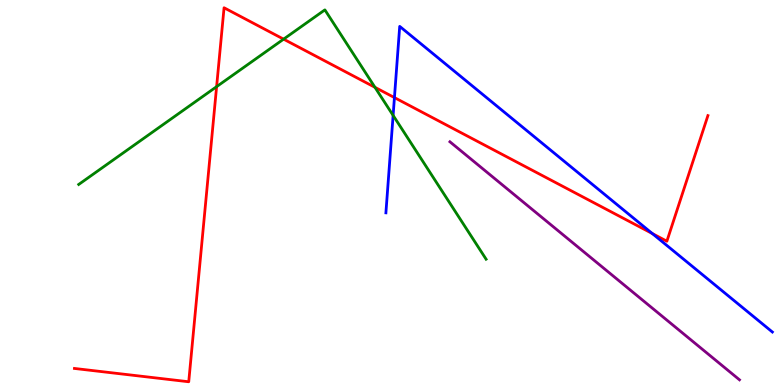[{'lines': ['blue', 'red'], 'intersections': [{'x': 5.09, 'y': 7.47}, {'x': 8.42, 'y': 3.93}]}, {'lines': ['green', 'red'], 'intersections': [{'x': 2.79, 'y': 7.75}, {'x': 3.66, 'y': 8.98}, {'x': 4.84, 'y': 7.73}]}, {'lines': ['purple', 'red'], 'intersections': []}, {'lines': ['blue', 'green'], 'intersections': [{'x': 5.07, 'y': 7.0}]}, {'lines': ['blue', 'purple'], 'intersections': []}, {'lines': ['green', 'purple'], 'intersections': []}]